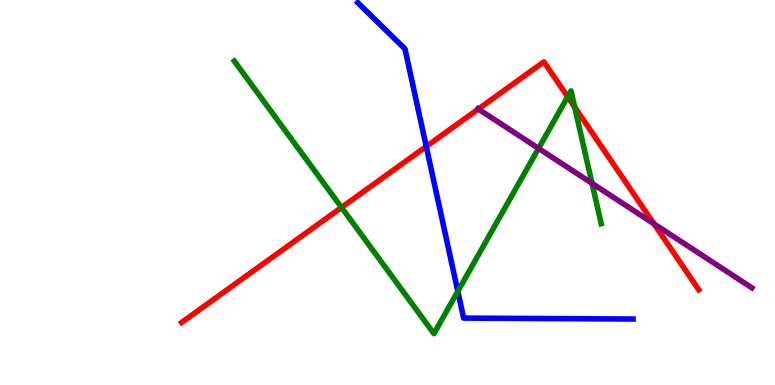[{'lines': ['blue', 'red'], 'intersections': [{'x': 5.5, 'y': 6.19}]}, {'lines': ['green', 'red'], 'intersections': [{'x': 4.41, 'y': 4.61}, {'x': 7.32, 'y': 7.49}, {'x': 7.42, 'y': 7.22}]}, {'lines': ['purple', 'red'], 'intersections': [{'x': 6.17, 'y': 7.17}, {'x': 8.44, 'y': 4.19}]}, {'lines': ['blue', 'green'], 'intersections': [{'x': 5.91, 'y': 2.43}]}, {'lines': ['blue', 'purple'], 'intersections': []}, {'lines': ['green', 'purple'], 'intersections': [{'x': 6.95, 'y': 6.15}, {'x': 7.64, 'y': 5.24}]}]